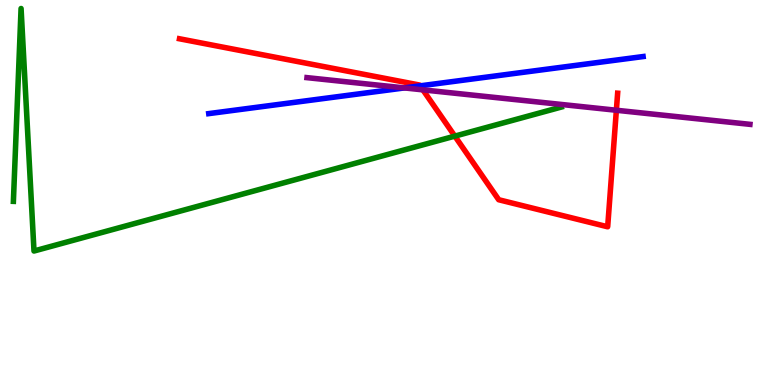[{'lines': ['blue', 'red'], 'intersections': [{'x': 5.42, 'y': 7.77}]}, {'lines': ['green', 'red'], 'intersections': [{'x': 5.87, 'y': 6.46}]}, {'lines': ['purple', 'red'], 'intersections': [{'x': 5.46, 'y': 7.67}, {'x': 7.95, 'y': 7.14}]}, {'lines': ['blue', 'green'], 'intersections': []}, {'lines': ['blue', 'purple'], 'intersections': [{'x': 5.22, 'y': 7.72}]}, {'lines': ['green', 'purple'], 'intersections': []}]